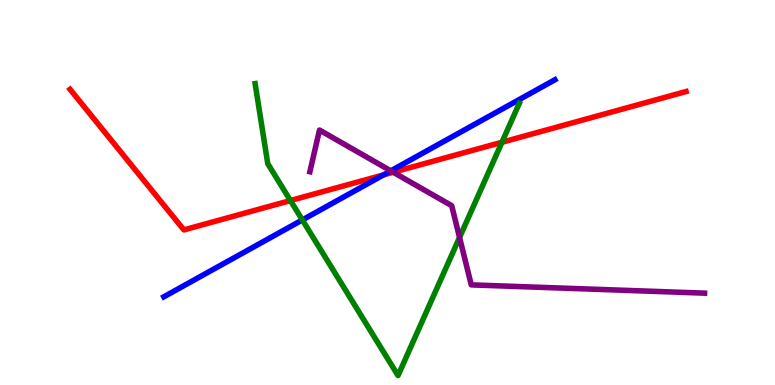[{'lines': ['blue', 'red'], 'intersections': [{'x': 4.95, 'y': 5.46}]}, {'lines': ['green', 'red'], 'intersections': [{'x': 3.75, 'y': 4.79}, {'x': 6.48, 'y': 6.3}]}, {'lines': ['purple', 'red'], 'intersections': [{'x': 5.07, 'y': 5.53}]}, {'lines': ['blue', 'green'], 'intersections': [{'x': 3.9, 'y': 4.29}]}, {'lines': ['blue', 'purple'], 'intersections': [{'x': 5.04, 'y': 5.56}]}, {'lines': ['green', 'purple'], 'intersections': [{'x': 5.93, 'y': 3.83}]}]